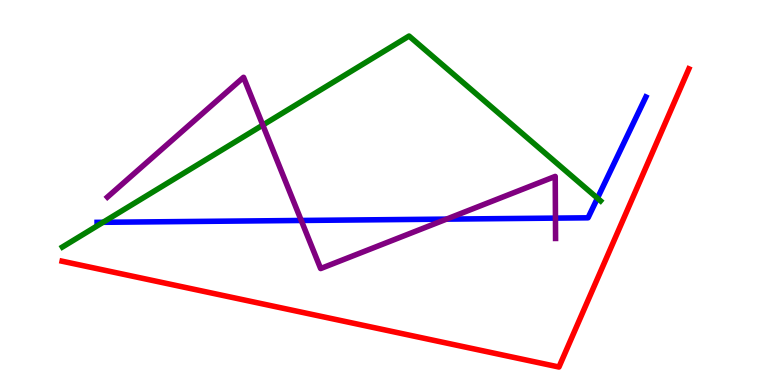[{'lines': ['blue', 'red'], 'intersections': []}, {'lines': ['green', 'red'], 'intersections': []}, {'lines': ['purple', 'red'], 'intersections': []}, {'lines': ['blue', 'green'], 'intersections': [{'x': 1.33, 'y': 4.23}, {'x': 7.71, 'y': 4.85}]}, {'lines': ['blue', 'purple'], 'intersections': [{'x': 3.89, 'y': 4.27}, {'x': 5.76, 'y': 4.31}, {'x': 7.17, 'y': 4.33}]}, {'lines': ['green', 'purple'], 'intersections': [{'x': 3.39, 'y': 6.75}]}]